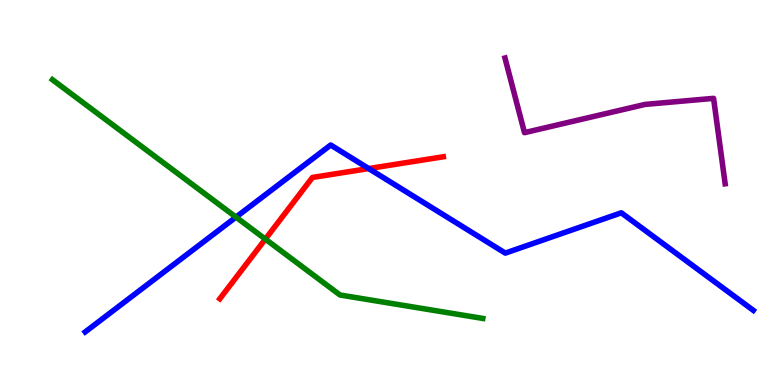[{'lines': ['blue', 'red'], 'intersections': [{'x': 4.76, 'y': 5.62}]}, {'lines': ['green', 'red'], 'intersections': [{'x': 3.42, 'y': 3.79}]}, {'lines': ['purple', 'red'], 'intersections': []}, {'lines': ['blue', 'green'], 'intersections': [{'x': 3.05, 'y': 4.36}]}, {'lines': ['blue', 'purple'], 'intersections': []}, {'lines': ['green', 'purple'], 'intersections': []}]